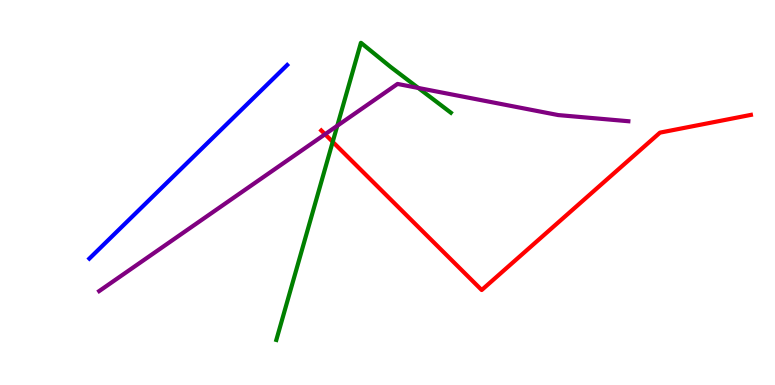[{'lines': ['blue', 'red'], 'intersections': []}, {'lines': ['green', 'red'], 'intersections': [{'x': 4.29, 'y': 6.32}]}, {'lines': ['purple', 'red'], 'intersections': [{'x': 4.19, 'y': 6.51}]}, {'lines': ['blue', 'green'], 'intersections': []}, {'lines': ['blue', 'purple'], 'intersections': []}, {'lines': ['green', 'purple'], 'intersections': [{'x': 4.35, 'y': 6.73}, {'x': 5.4, 'y': 7.72}]}]